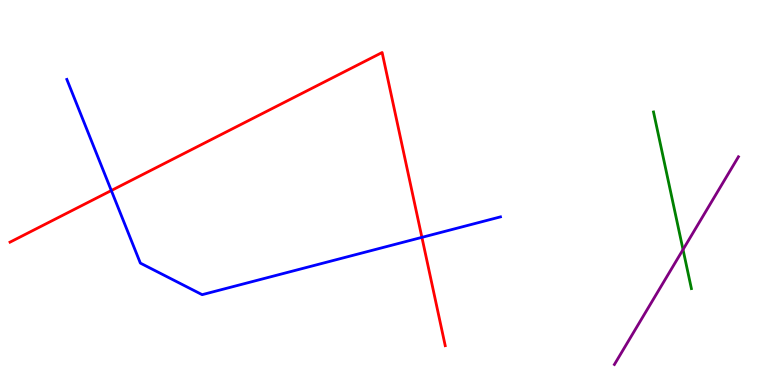[{'lines': ['blue', 'red'], 'intersections': [{'x': 1.44, 'y': 5.05}, {'x': 5.44, 'y': 3.83}]}, {'lines': ['green', 'red'], 'intersections': []}, {'lines': ['purple', 'red'], 'intersections': []}, {'lines': ['blue', 'green'], 'intersections': []}, {'lines': ['blue', 'purple'], 'intersections': []}, {'lines': ['green', 'purple'], 'intersections': [{'x': 8.81, 'y': 3.52}]}]